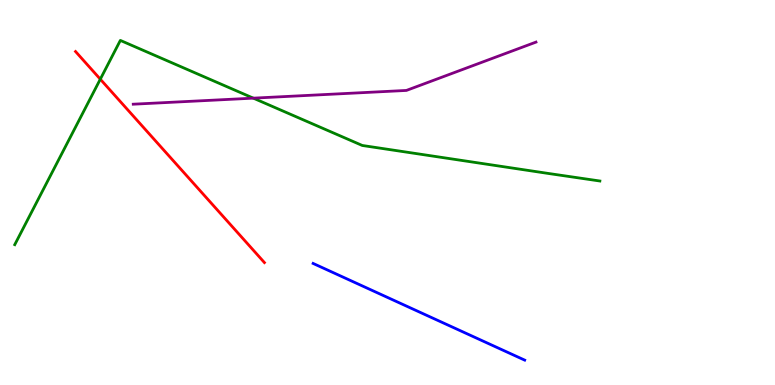[{'lines': ['blue', 'red'], 'intersections': []}, {'lines': ['green', 'red'], 'intersections': [{'x': 1.29, 'y': 7.94}]}, {'lines': ['purple', 'red'], 'intersections': []}, {'lines': ['blue', 'green'], 'intersections': []}, {'lines': ['blue', 'purple'], 'intersections': []}, {'lines': ['green', 'purple'], 'intersections': [{'x': 3.27, 'y': 7.45}]}]